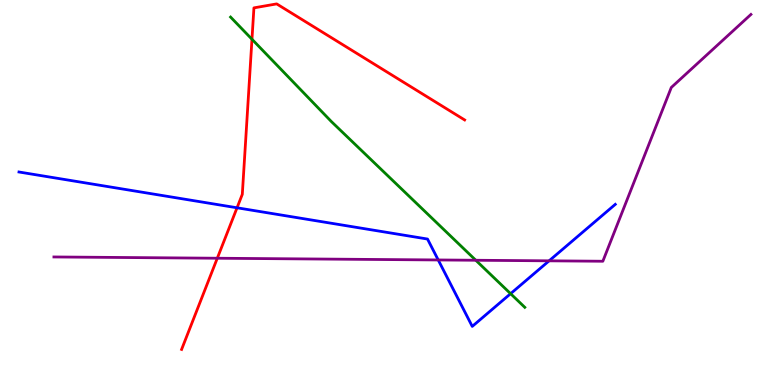[{'lines': ['blue', 'red'], 'intersections': [{'x': 3.06, 'y': 4.6}]}, {'lines': ['green', 'red'], 'intersections': [{'x': 3.25, 'y': 8.98}]}, {'lines': ['purple', 'red'], 'intersections': [{'x': 2.8, 'y': 3.29}]}, {'lines': ['blue', 'green'], 'intersections': [{'x': 6.59, 'y': 2.37}]}, {'lines': ['blue', 'purple'], 'intersections': [{'x': 5.65, 'y': 3.25}, {'x': 7.09, 'y': 3.23}]}, {'lines': ['green', 'purple'], 'intersections': [{'x': 6.14, 'y': 3.24}]}]